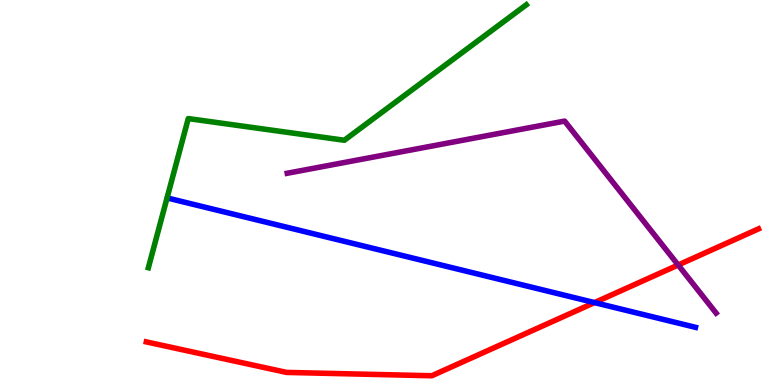[{'lines': ['blue', 'red'], 'intersections': [{'x': 7.67, 'y': 2.14}]}, {'lines': ['green', 'red'], 'intersections': []}, {'lines': ['purple', 'red'], 'intersections': [{'x': 8.75, 'y': 3.12}]}, {'lines': ['blue', 'green'], 'intersections': []}, {'lines': ['blue', 'purple'], 'intersections': []}, {'lines': ['green', 'purple'], 'intersections': []}]